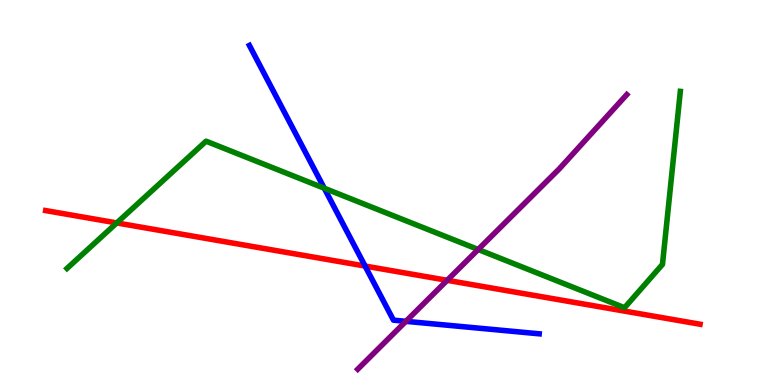[{'lines': ['blue', 'red'], 'intersections': [{'x': 4.71, 'y': 3.09}]}, {'lines': ['green', 'red'], 'intersections': [{'x': 1.51, 'y': 4.21}]}, {'lines': ['purple', 'red'], 'intersections': [{'x': 5.77, 'y': 2.72}]}, {'lines': ['blue', 'green'], 'intersections': [{'x': 4.18, 'y': 5.11}]}, {'lines': ['blue', 'purple'], 'intersections': [{'x': 5.24, 'y': 1.65}]}, {'lines': ['green', 'purple'], 'intersections': [{'x': 6.17, 'y': 3.52}]}]